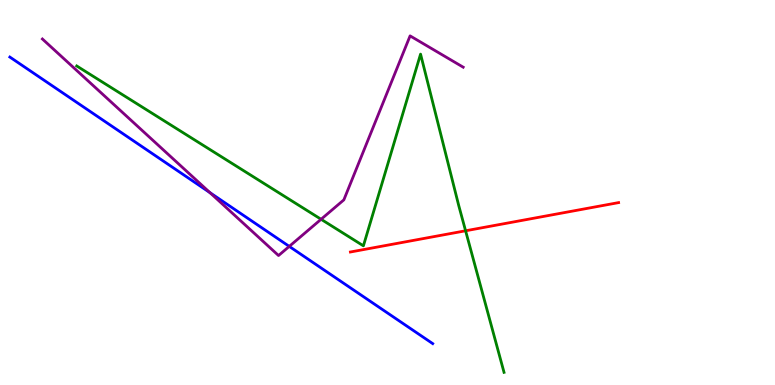[{'lines': ['blue', 'red'], 'intersections': []}, {'lines': ['green', 'red'], 'intersections': [{'x': 6.01, 'y': 4.01}]}, {'lines': ['purple', 'red'], 'intersections': []}, {'lines': ['blue', 'green'], 'intersections': []}, {'lines': ['blue', 'purple'], 'intersections': [{'x': 2.71, 'y': 5.0}, {'x': 3.73, 'y': 3.6}]}, {'lines': ['green', 'purple'], 'intersections': [{'x': 4.14, 'y': 4.3}]}]